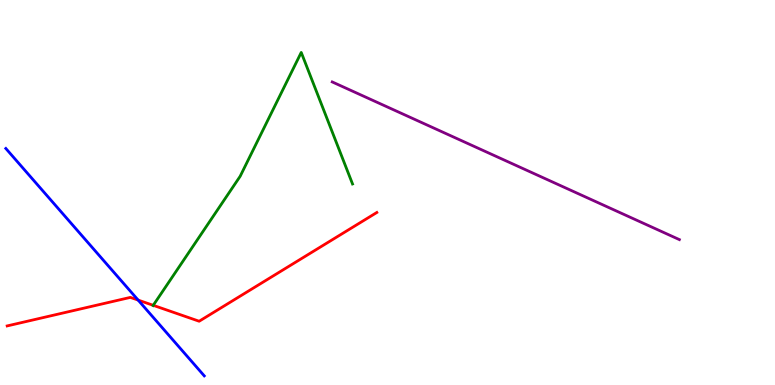[{'lines': ['blue', 'red'], 'intersections': [{'x': 1.78, 'y': 2.21}]}, {'lines': ['green', 'red'], 'intersections': [{'x': 1.98, 'y': 2.07}]}, {'lines': ['purple', 'red'], 'intersections': []}, {'lines': ['blue', 'green'], 'intersections': []}, {'lines': ['blue', 'purple'], 'intersections': []}, {'lines': ['green', 'purple'], 'intersections': []}]